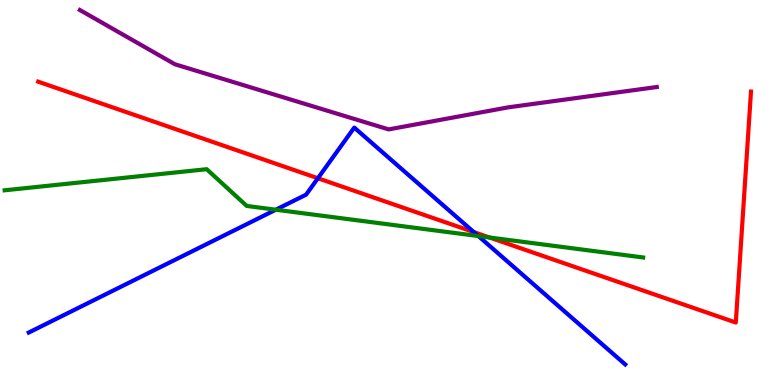[{'lines': ['blue', 'red'], 'intersections': [{'x': 4.1, 'y': 5.37}, {'x': 6.11, 'y': 3.97}]}, {'lines': ['green', 'red'], 'intersections': [{'x': 6.32, 'y': 3.83}]}, {'lines': ['purple', 'red'], 'intersections': []}, {'lines': ['blue', 'green'], 'intersections': [{'x': 3.56, 'y': 4.55}, {'x': 6.17, 'y': 3.87}]}, {'lines': ['blue', 'purple'], 'intersections': []}, {'lines': ['green', 'purple'], 'intersections': []}]